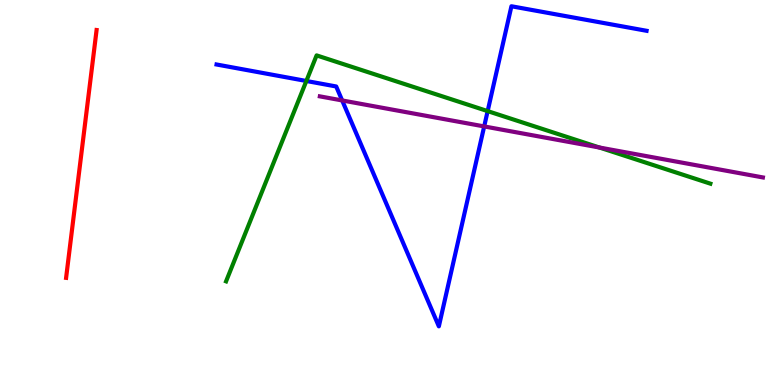[{'lines': ['blue', 'red'], 'intersections': []}, {'lines': ['green', 'red'], 'intersections': []}, {'lines': ['purple', 'red'], 'intersections': []}, {'lines': ['blue', 'green'], 'intersections': [{'x': 3.95, 'y': 7.9}, {'x': 6.29, 'y': 7.11}]}, {'lines': ['blue', 'purple'], 'intersections': [{'x': 4.42, 'y': 7.39}, {'x': 6.25, 'y': 6.72}]}, {'lines': ['green', 'purple'], 'intersections': [{'x': 7.74, 'y': 6.17}]}]